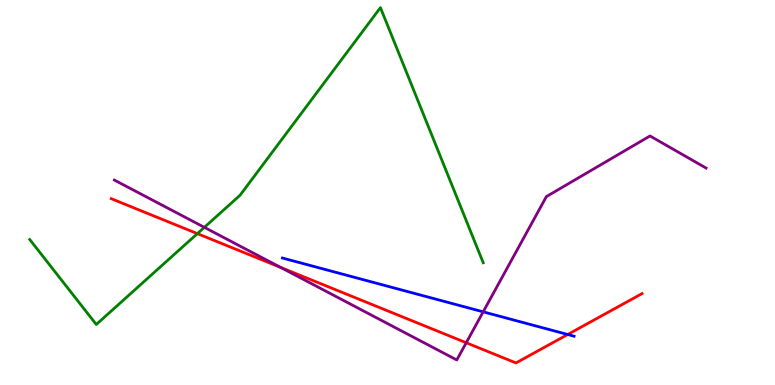[{'lines': ['blue', 'red'], 'intersections': [{'x': 7.33, 'y': 1.31}]}, {'lines': ['green', 'red'], 'intersections': [{'x': 2.55, 'y': 3.93}]}, {'lines': ['purple', 'red'], 'intersections': [{'x': 3.62, 'y': 3.05}, {'x': 6.02, 'y': 1.1}]}, {'lines': ['blue', 'green'], 'intersections': []}, {'lines': ['blue', 'purple'], 'intersections': [{'x': 6.23, 'y': 1.9}]}, {'lines': ['green', 'purple'], 'intersections': [{'x': 2.64, 'y': 4.09}]}]